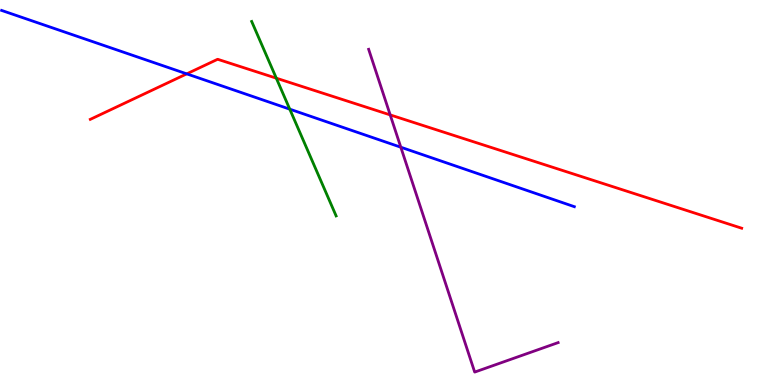[{'lines': ['blue', 'red'], 'intersections': [{'x': 2.41, 'y': 8.08}]}, {'lines': ['green', 'red'], 'intersections': [{'x': 3.57, 'y': 7.97}]}, {'lines': ['purple', 'red'], 'intersections': [{'x': 5.03, 'y': 7.02}]}, {'lines': ['blue', 'green'], 'intersections': [{'x': 3.74, 'y': 7.16}]}, {'lines': ['blue', 'purple'], 'intersections': [{'x': 5.17, 'y': 6.18}]}, {'lines': ['green', 'purple'], 'intersections': []}]